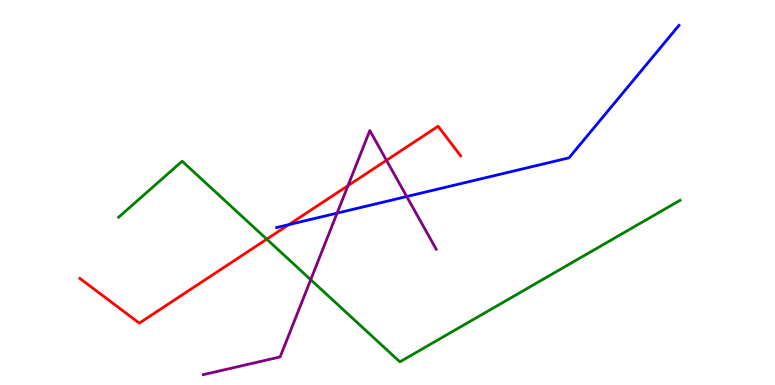[{'lines': ['blue', 'red'], 'intersections': [{'x': 3.73, 'y': 4.17}]}, {'lines': ['green', 'red'], 'intersections': [{'x': 3.44, 'y': 3.79}]}, {'lines': ['purple', 'red'], 'intersections': [{'x': 4.49, 'y': 5.18}, {'x': 4.99, 'y': 5.84}]}, {'lines': ['blue', 'green'], 'intersections': []}, {'lines': ['blue', 'purple'], 'intersections': [{'x': 4.35, 'y': 4.46}, {'x': 5.25, 'y': 4.9}]}, {'lines': ['green', 'purple'], 'intersections': [{'x': 4.01, 'y': 2.74}]}]